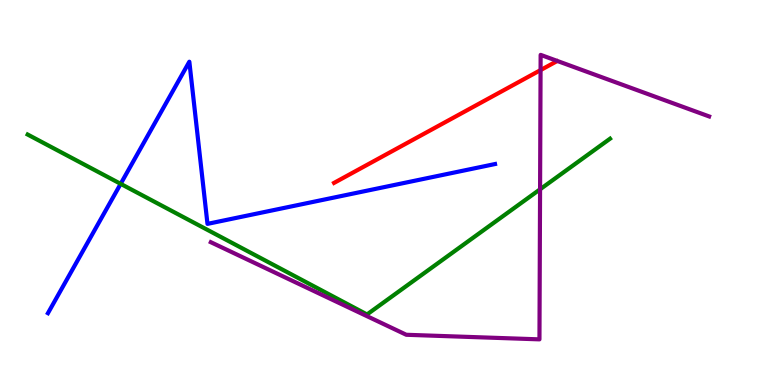[{'lines': ['blue', 'red'], 'intersections': []}, {'lines': ['green', 'red'], 'intersections': []}, {'lines': ['purple', 'red'], 'intersections': [{'x': 6.98, 'y': 8.18}]}, {'lines': ['blue', 'green'], 'intersections': [{'x': 1.56, 'y': 5.22}]}, {'lines': ['blue', 'purple'], 'intersections': []}, {'lines': ['green', 'purple'], 'intersections': [{'x': 6.97, 'y': 5.08}]}]